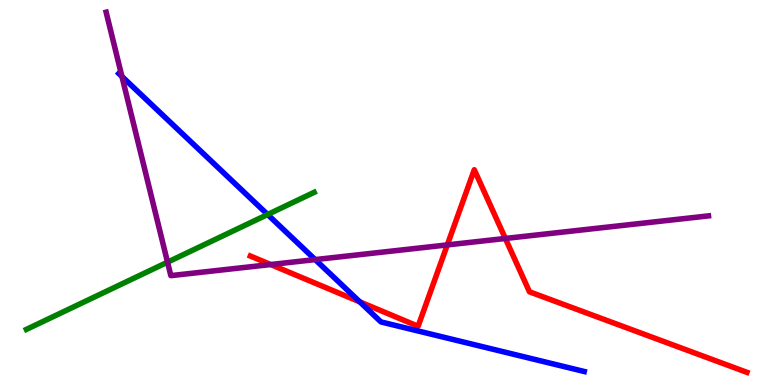[{'lines': ['blue', 'red'], 'intersections': [{'x': 4.64, 'y': 2.16}]}, {'lines': ['green', 'red'], 'intersections': []}, {'lines': ['purple', 'red'], 'intersections': [{'x': 3.49, 'y': 3.13}, {'x': 5.77, 'y': 3.64}, {'x': 6.52, 'y': 3.81}]}, {'lines': ['blue', 'green'], 'intersections': [{'x': 3.45, 'y': 4.43}]}, {'lines': ['blue', 'purple'], 'intersections': [{'x': 1.57, 'y': 8.01}, {'x': 4.07, 'y': 3.26}]}, {'lines': ['green', 'purple'], 'intersections': [{'x': 2.16, 'y': 3.19}]}]